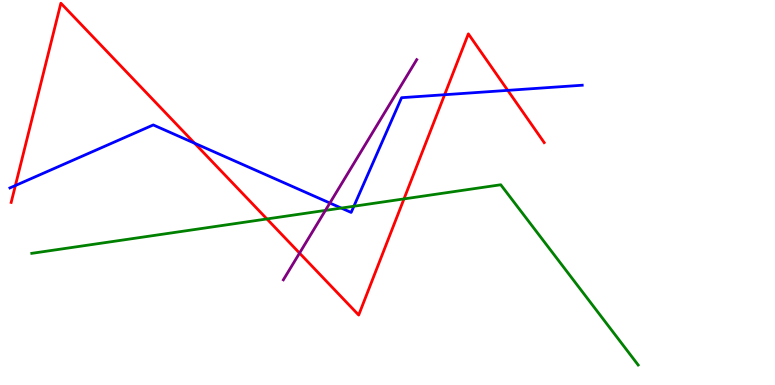[{'lines': ['blue', 'red'], 'intersections': [{'x': 0.199, 'y': 5.18}, {'x': 2.51, 'y': 6.28}, {'x': 5.74, 'y': 7.54}, {'x': 6.55, 'y': 7.65}]}, {'lines': ['green', 'red'], 'intersections': [{'x': 3.44, 'y': 4.31}, {'x': 5.21, 'y': 4.83}]}, {'lines': ['purple', 'red'], 'intersections': [{'x': 3.87, 'y': 3.43}]}, {'lines': ['blue', 'green'], 'intersections': [{'x': 4.4, 'y': 4.6}, {'x': 4.57, 'y': 4.64}]}, {'lines': ['blue', 'purple'], 'intersections': [{'x': 4.26, 'y': 4.73}]}, {'lines': ['green', 'purple'], 'intersections': [{'x': 4.2, 'y': 4.54}]}]